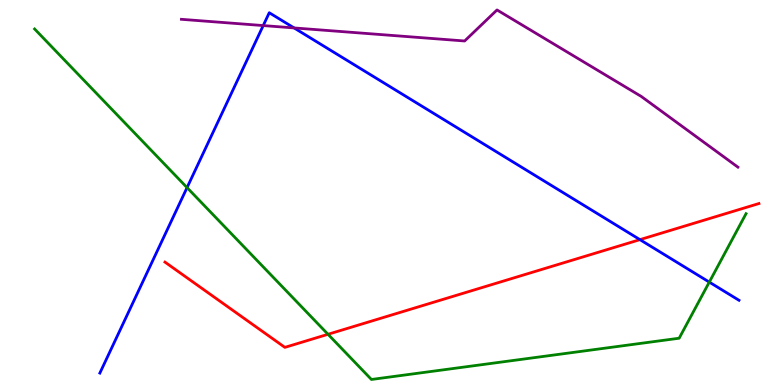[{'lines': ['blue', 'red'], 'intersections': [{'x': 8.26, 'y': 3.78}]}, {'lines': ['green', 'red'], 'intersections': [{'x': 4.23, 'y': 1.32}]}, {'lines': ['purple', 'red'], 'intersections': []}, {'lines': ['blue', 'green'], 'intersections': [{'x': 2.41, 'y': 5.13}, {'x': 9.15, 'y': 2.67}]}, {'lines': ['blue', 'purple'], 'intersections': [{'x': 3.4, 'y': 9.34}, {'x': 3.79, 'y': 9.27}]}, {'lines': ['green', 'purple'], 'intersections': []}]